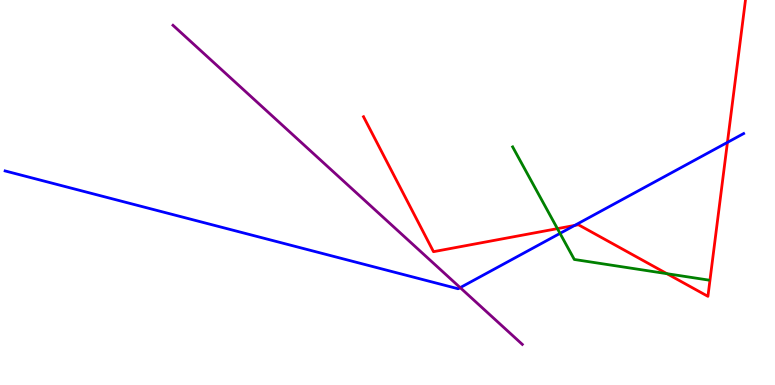[{'lines': ['blue', 'red'], 'intersections': [{'x': 7.41, 'y': 4.14}, {'x': 9.39, 'y': 6.3}]}, {'lines': ['green', 'red'], 'intersections': [{'x': 7.19, 'y': 4.06}, {'x': 8.61, 'y': 2.89}]}, {'lines': ['purple', 'red'], 'intersections': []}, {'lines': ['blue', 'green'], 'intersections': [{'x': 7.23, 'y': 3.94}]}, {'lines': ['blue', 'purple'], 'intersections': [{'x': 5.94, 'y': 2.53}]}, {'lines': ['green', 'purple'], 'intersections': []}]